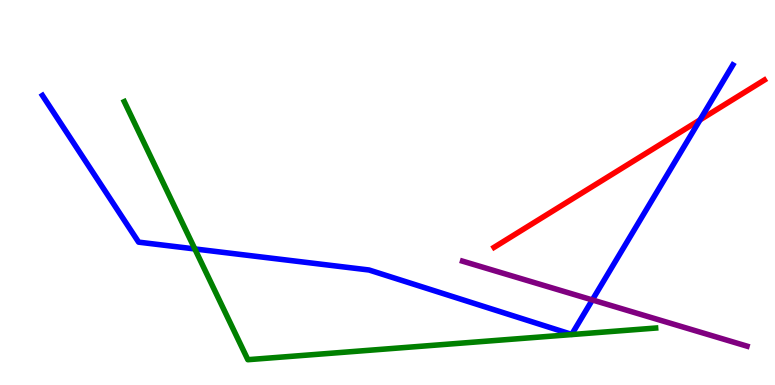[{'lines': ['blue', 'red'], 'intersections': [{'x': 9.03, 'y': 6.89}]}, {'lines': ['green', 'red'], 'intersections': []}, {'lines': ['purple', 'red'], 'intersections': []}, {'lines': ['blue', 'green'], 'intersections': [{'x': 2.51, 'y': 3.53}]}, {'lines': ['blue', 'purple'], 'intersections': [{'x': 7.64, 'y': 2.21}]}, {'lines': ['green', 'purple'], 'intersections': []}]